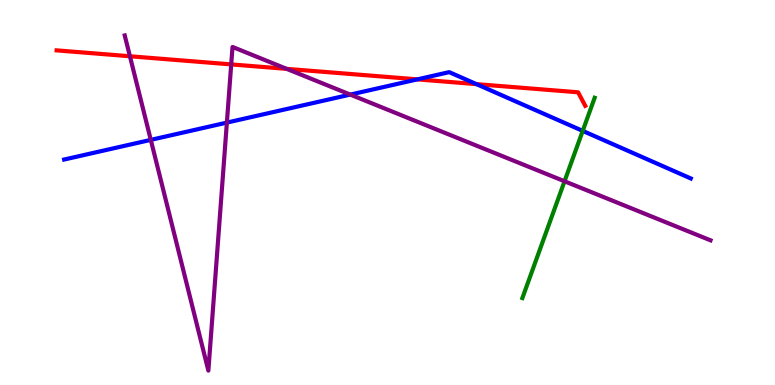[{'lines': ['blue', 'red'], 'intersections': [{'x': 5.38, 'y': 7.94}, {'x': 6.15, 'y': 7.81}]}, {'lines': ['green', 'red'], 'intersections': []}, {'lines': ['purple', 'red'], 'intersections': [{'x': 1.68, 'y': 8.54}, {'x': 2.98, 'y': 8.33}, {'x': 3.7, 'y': 8.21}]}, {'lines': ['blue', 'green'], 'intersections': [{'x': 7.52, 'y': 6.6}]}, {'lines': ['blue', 'purple'], 'intersections': [{'x': 1.95, 'y': 6.37}, {'x': 2.93, 'y': 6.82}, {'x': 4.52, 'y': 7.54}]}, {'lines': ['green', 'purple'], 'intersections': [{'x': 7.28, 'y': 5.29}]}]